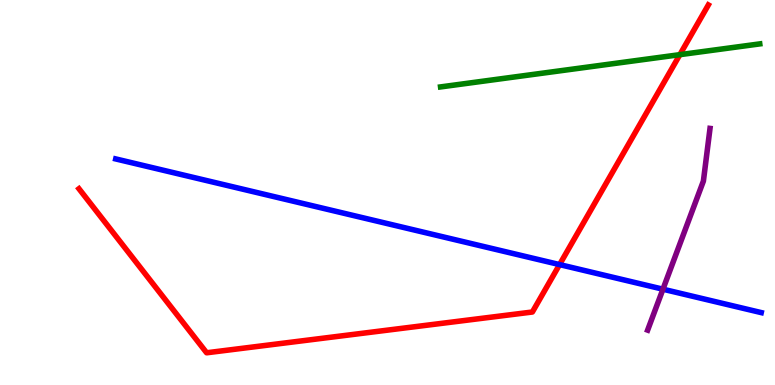[{'lines': ['blue', 'red'], 'intersections': [{'x': 7.22, 'y': 3.13}]}, {'lines': ['green', 'red'], 'intersections': [{'x': 8.77, 'y': 8.58}]}, {'lines': ['purple', 'red'], 'intersections': []}, {'lines': ['blue', 'green'], 'intersections': []}, {'lines': ['blue', 'purple'], 'intersections': [{'x': 8.55, 'y': 2.49}]}, {'lines': ['green', 'purple'], 'intersections': []}]